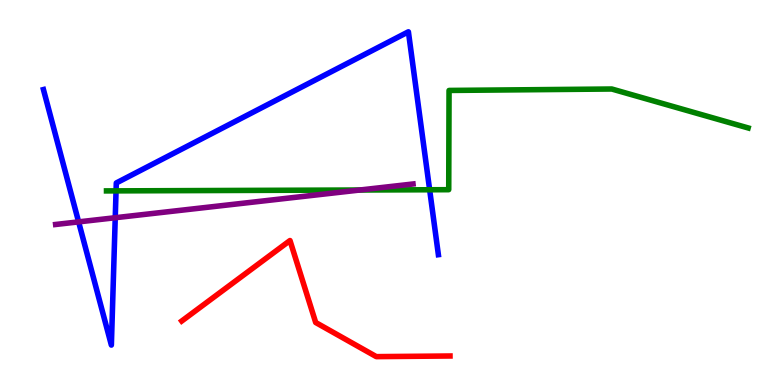[{'lines': ['blue', 'red'], 'intersections': []}, {'lines': ['green', 'red'], 'intersections': []}, {'lines': ['purple', 'red'], 'intersections': []}, {'lines': ['blue', 'green'], 'intersections': [{'x': 1.5, 'y': 5.04}, {'x': 5.54, 'y': 5.07}]}, {'lines': ['blue', 'purple'], 'intersections': [{'x': 1.01, 'y': 4.24}, {'x': 1.49, 'y': 4.34}]}, {'lines': ['green', 'purple'], 'intersections': [{'x': 4.64, 'y': 5.06}]}]